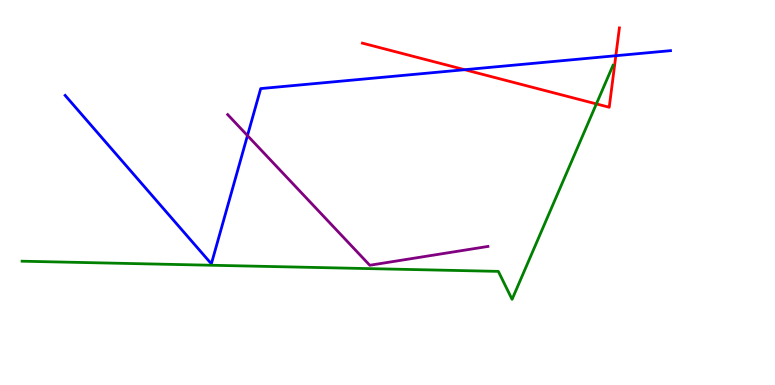[{'lines': ['blue', 'red'], 'intersections': [{'x': 6.0, 'y': 8.19}, {'x': 7.95, 'y': 8.55}]}, {'lines': ['green', 'red'], 'intersections': [{'x': 7.7, 'y': 7.3}]}, {'lines': ['purple', 'red'], 'intersections': []}, {'lines': ['blue', 'green'], 'intersections': []}, {'lines': ['blue', 'purple'], 'intersections': [{'x': 3.19, 'y': 6.48}]}, {'lines': ['green', 'purple'], 'intersections': []}]